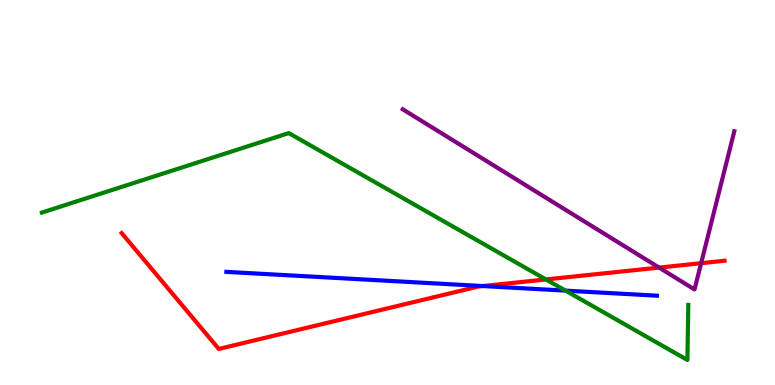[{'lines': ['blue', 'red'], 'intersections': [{'x': 6.23, 'y': 2.57}]}, {'lines': ['green', 'red'], 'intersections': [{'x': 7.04, 'y': 2.74}]}, {'lines': ['purple', 'red'], 'intersections': [{'x': 8.5, 'y': 3.05}, {'x': 9.05, 'y': 3.16}]}, {'lines': ['blue', 'green'], 'intersections': [{'x': 7.3, 'y': 2.45}]}, {'lines': ['blue', 'purple'], 'intersections': []}, {'lines': ['green', 'purple'], 'intersections': []}]